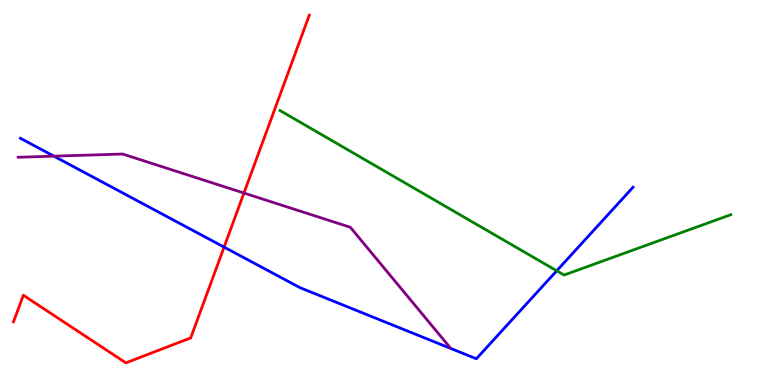[{'lines': ['blue', 'red'], 'intersections': [{'x': 2.89, 'y': 3.58}]}, {'lines': ['green', 'red'], 'intersections': []}, {'lines': ['purple', 'red'], 'intersections': [{'x': 3.15, 'y': 4.99}]}, {'lines': ['blue', 'green'], 'intersections': [{'x': 7.18, 'y': 2.97}]}, {'lines': ['blue', 'purple'], 'intersections': [{'x': 0.695, 'y': 5.94}]}, {'lines': ['green', 'purple'], 'intersections': []}]